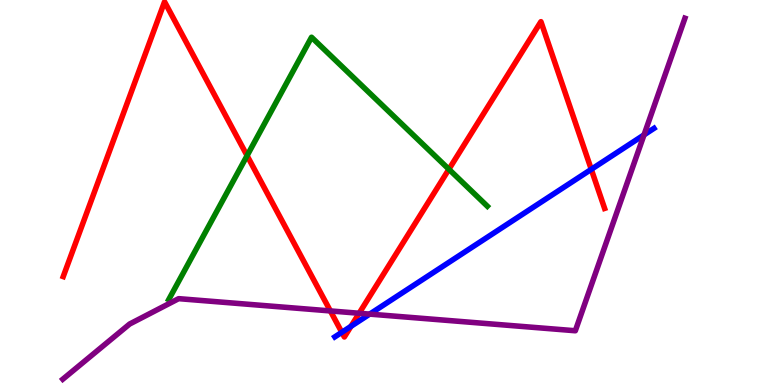[{'lines': ['blue', 'red'], 'intersections': [{'x': 4.41, 'y': 1.37}, {'x': 4.53, 'y': 1.52}, {'x': 7.63, 'y': 5.6}]}, {'lines': ['green', 'red'], 'intersections': [{'x': 3.19, 'y': 5.96}, {'x': 5.79, 'y': 5.6}]}, {'lines': ['purple', 'red'], 'intersections': [{'x': 4.26, 'y': 1.92}, {'x': 4.63, 'y': 1.86}]}, {'lines': ['blue', 'green'], 'intersections': []}, {'lines': ['blue', 'purple'], 'intersections': [{'x': 4.77, 'y': 1.84}, {'x': 8.31, 'y': 6.5}]}, {'lines': ['green', 'purple'], 'intersections': []}]